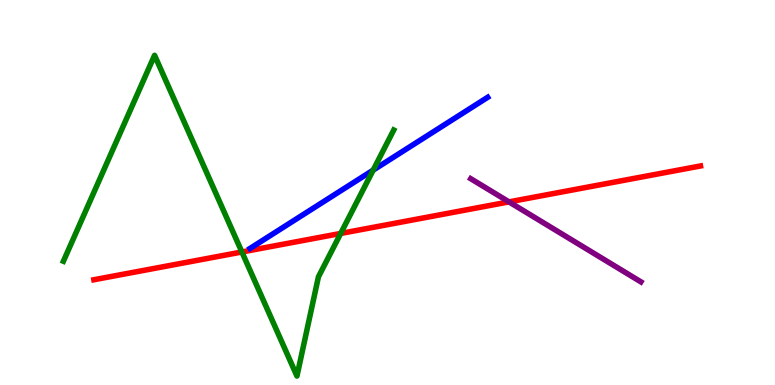[{'lines': ['blue', 'red'], 'intersections': []}, {'lines': ['green', 'red'], 'intersections': [{'x': 3.12, 'y': 3.45}, {'x': 4.4, 'y': 3.94}]}, {'lines': ['purple', 'red'], 'intersections': [{'x': 6.57, 'y': 4.76}]}, {'lines': ['blue', 'green'], 'intersections': [{'x': 4.82, 'y': 5.58}]}, {'lines': ['blue', 'purple'], 'intersections': []}, {'lines': ['green', 'purple'], 'intersections': []}]